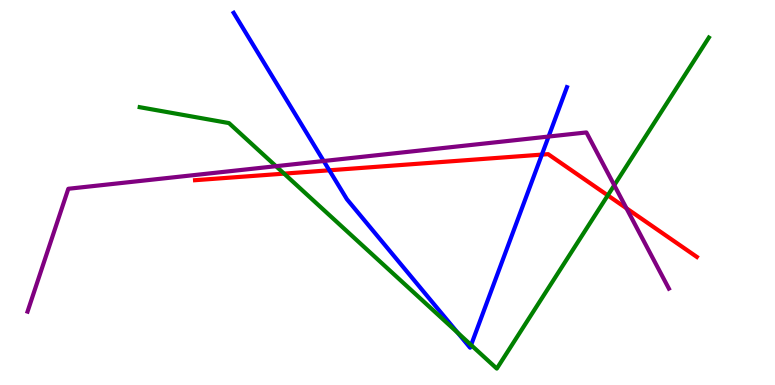[{'lines': ['blue', 'red'], 'intersections': [{'x': 4.25, 'y': 5.58}, {'x': 6.99, 'y': 5.98}]}, {'lines': ['green', 'red'], 'intersections': [{'x': 3.67, 'y': 5.49}, {'x': 7.84, 'y': 4.93}]}, {'lines': ['purple', 'red'], 'intersections': [{'x': 8.08, 'y': 4.59}]}, {'lines': ['blue', 'green'], 'intersections': [{'x': 5.91, 'y': 1.36}, {'x': 6.08, 'y': 1.04}]}, {'lines': ['blue', 'purple'], 'intersections': [{'x': 4.18, 'y': 5.82}, {'x': 7.08, 'y': 6.45}]}, {'lines': ['green', 'purple'], 'intersections': [{'x': 3.56, 'y': 5.68}, {'x': 7.93, 'y': 5.19}]}]